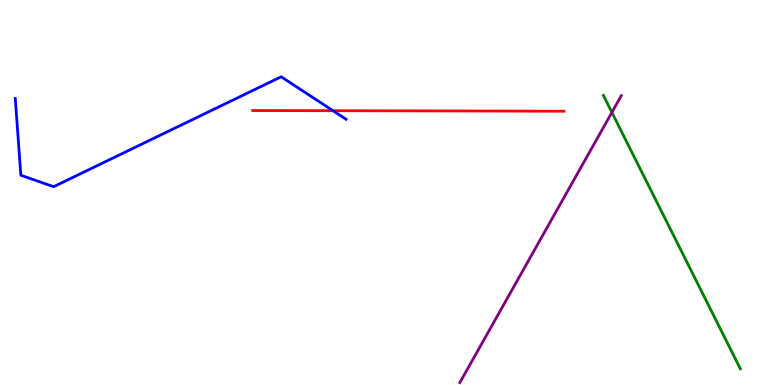[{'lines': ['blue', 'red'], 'intersections': [{'x': 4.3, 'y': 7.12}]}, {'lines': ['green', 'red'], 'intersections': []}, {'lines': ['purple', 'red'], 'intersections': []}, {'lines': ['blue', 'green'], 'intersections': []}, {'lines': ['blue', 'purple'], 'intersections': []}, {'lines': ['green', 'purple'], 'intersections': [{'x': 7.9, 'y': 7.08}]}]